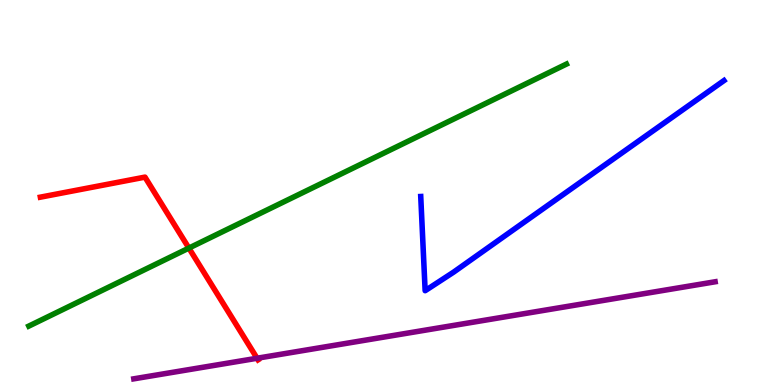[{'lines': ['blue', 'red'], 'intersections': []}, {'lines': ['green', 'red'], 'intersections': [{'x': 2.44, 'y': 3.56}]}, {'lines': ['purple', 'red'], 'intersections': [{'x': 3.32, 'y': 0.695}]}, {'lines': ['blue', 'green'], 'intersections': []}, {'lines': ['blue', 'purple'], 'intersections': []}, {'lines': ['green', 'purple'], 'intersections': []}]